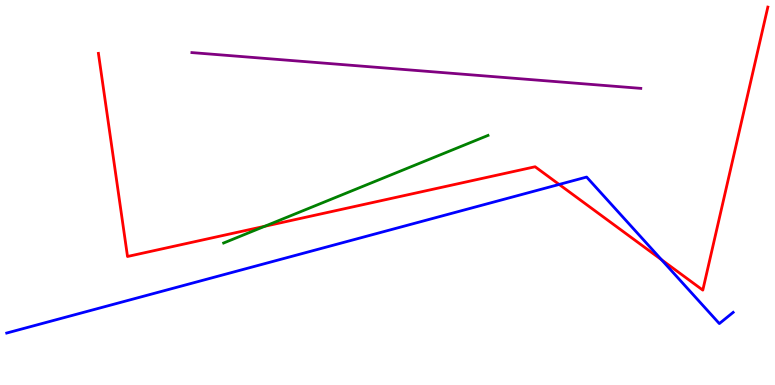[{'lines': ['blue', 'red'], 'intersections': [{'x': 7.21, 'y': 5.21}, {'x': 8.54, 'y': 3.25}]}, {'lines': ['green', 'red'], 'intersections': [{'x': 3.42, 'y': 4.12}]}, {'lines': ['purple', 'red'], 'intersections': []}, {'lines': ['blue', 'green'], 'intersections': []}, {'lines': ['blue', 'purple'], 'intersections': []}, {'lines': ['green', 'purple'], 'intersections': []}]